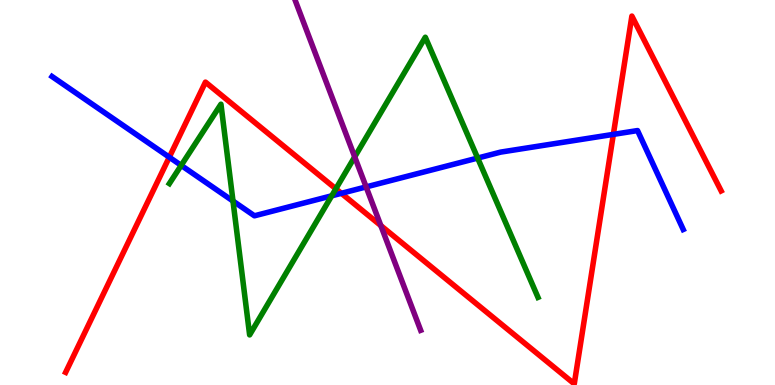[{'lines': ['blue', 'red'], 'intersections': [{'x': 2.18, 'y': 5.92}, {'x': 4.4, 'y': 4.98}, {'x': 7.91, 'y': 6.51}]}, {'lines': ['green', 'red'], 'intersections': [{'x': 4.33, 'y': 5.1}]}, {'lines': ['purple', 'red'], 'intersections': [{'x': 4.91, 'y': 4.14}]}, {'lines': ['blue', 'green'], 'intersections': [{'x': 2.34, 'y': 5.7}, {'x': 3.01, 'y': 4.78}, {'x': 4.28, 'y': 4.91}, {'x': 6.16, 'y': 5.89}]}, {'lines': ['blue', 'purple'], 'intersections': [{'x': 4.72, 'y': 5.15}]}, {'lines': ['green', 'purple'], 'intersections': [{'x': 4.58, 'y': 5.93}]}]